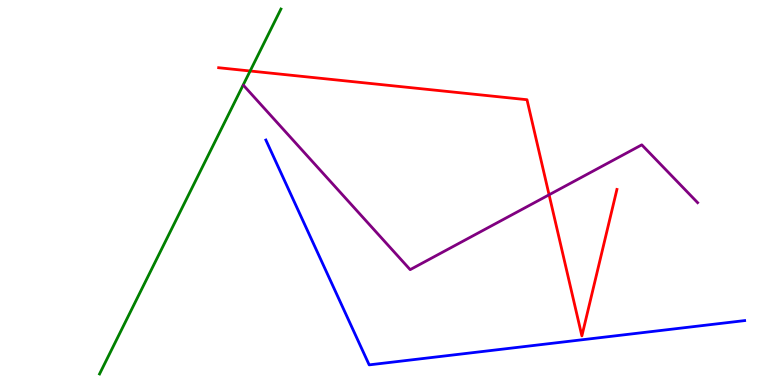[{'lines': ['blue', 'red'], 'intersections': []}, {'lines': ['green', 'red'], 'intersections': [{'x': 3.23, 'y': 8.16}]}, {'lines': ['purple', 'red'], 'intersections': [{'x': 7.08, 'y': 4.94}]}, {'lines': ['blue', 'green'], 'intersections': []}, {'lines': ['blue', 'purple'], 'intersections': []}, {'lines': ['green', 'purple'], 'intersections': []}]